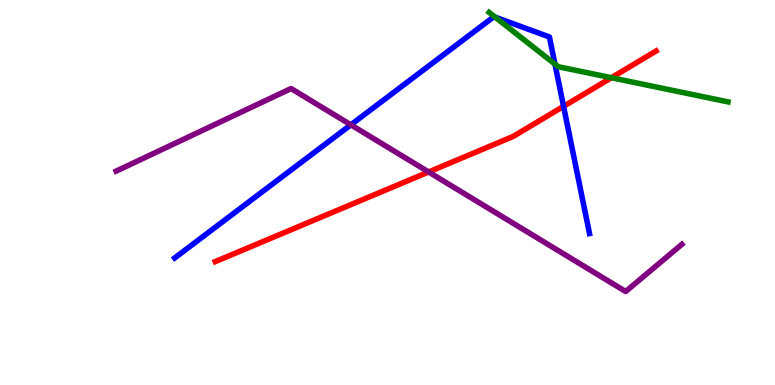[{'lines': ['blue', 'red'], 'intersections': [{'x': 7.27, 'y': 7.24}]}, {'lines': ['green', 'red'], 'intersections': [{'x': 7.89, 'y': 7.98}]}, {'lines': ['purple', 'red'], 'intersections': [{'x': 5.53, 'y': 5.53}]}, {'lines': ['blue', 'green'], 'intersections': [{'x': 6.39, 'y': 9.56}, {'x': 7.16, 'y': 8.33}]}, {'lines': ['blue', 'purple'], 'intersections': [{'x': 4.53, 'y': 6.76}]}, {'lines': ['green', 'purple'], 'intersections': []}]